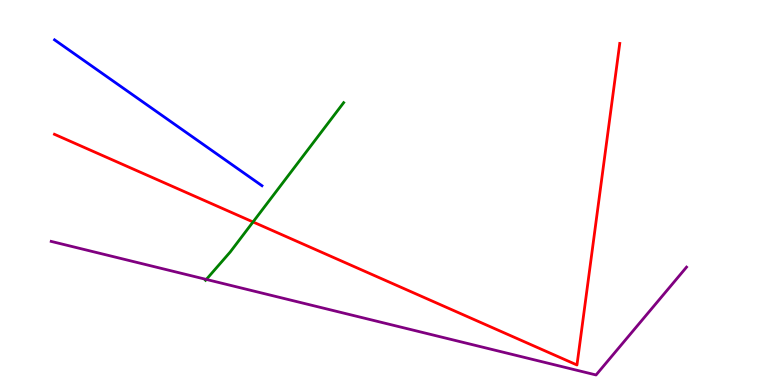[{'lines': ['blue', 'red'], 'intersections': []}, {'lines': ['green', 'red'], 'intersections': [{'x': 3.26, 'y': 4.23}]}, {'lines': ['purple', 'red'], 'intersections': []}, {'lines': ['blue', 'green'], 'intersections': []}, {'lines': ['blue', 'purple'], 'intersections': []}, {'lines': ['green', 'purple'], 'intersections': [{'x': 2.66, 'y': 2.74}]}]